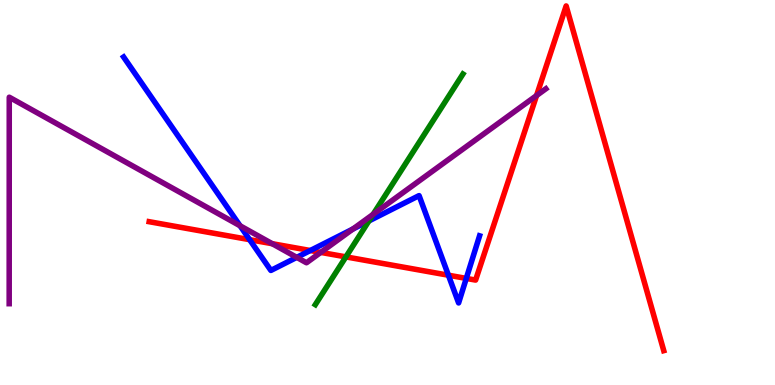[{'lines': ['blue', 'red'], 'intersections': [{'x': 3.22, 'y': 3.77}, {'x': 4.0, 'y': 3.49}, {'x': 5.79, 'y': 2.85}, {'x': 6.02, 'y': 2.77}]}, {'lines': ['green', 'red'], 'intersections': [{'x': 4.46, 'y': 3.33}]}, {'lines': ['purple', 'red'], 'intersections': [{'x': 3.51, 'y': 3.67}, {'x': 4.14, 'y': 3.44}, {'x': 6.92, 'y': 7.52}]}, {'lines': ['blue', 'green'], 'intersections': [{'x': 4.76, 'y': 4.26}]}, {'lines': ['blue', 'purple'], 'intersections': [{'x': 3.1, 'y': 4.14}, {'x': 3.83, 'y': 3.32}, {'x': 4.55, 'y': 4.05}]}, {'lines': ['green', 'purple'], 'intersections': [{'x': 4.81, 'y': 4.43}]}]